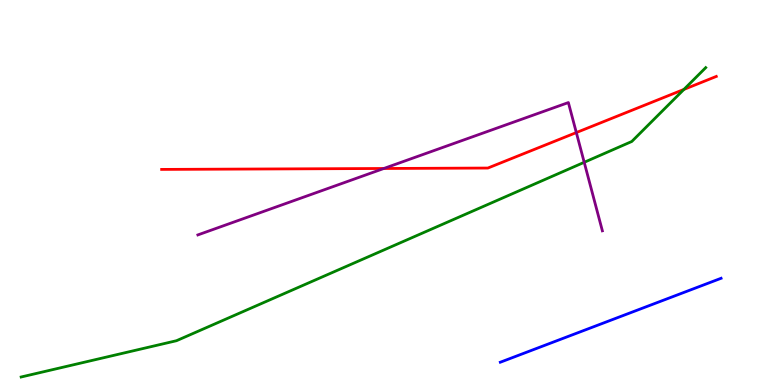[{'lines': ['blue', 'red'], 'intersections': []}, {'lines': ['green', 'red'], 'intersections': [{'x': 8.82, 'y': 7.68}]}, {'lines': ['purple', 'red'], 'intersections': [{'x': 4.95, 'y': 5.62}, {'x': 7.44, 'y': 6.56}]}, {'lines': ['blue', 'green'], 'intersections': []}, {'lines': ['blue', 'purple'], 'intersections': []}, {'lines': ['green', 'purple'], 'intersections': [{'x': 7.54, 'y': 5.78}]}]